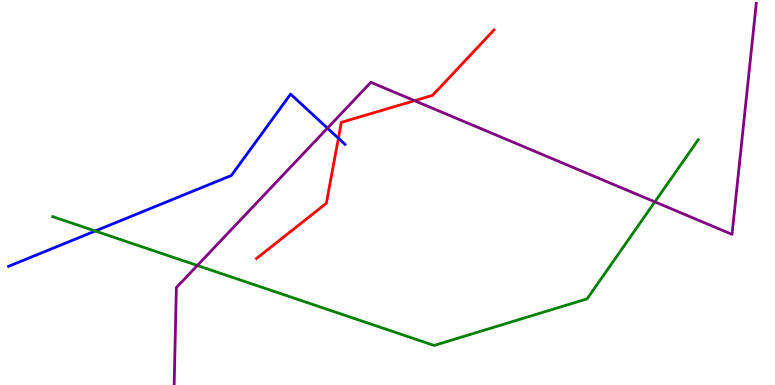[{'lines': ['blue', 'red'], 'intersections': [{'x': 4.37, 'y': 6.41}]}, {'lines': ['green', 'red'], 'intersections': []}, {'lines': ['purple', 'red'], 'intersections': [{'x': 5.35, 'y': 7.38}]}, {'lines': ['blue', 'green'], 'intersections': [{'x': 1.23, 'y': 4.0}]}, {'lines': ['blue', 'purple'], 'intersections': [{'x': 4.23, 'y': 6.67}]}, {'lines': ['green', 'purple'], 'intersections': [{'x': 2.55, 'y': 3.1}, {'x': 8.45, 'y': 4.76}]}]